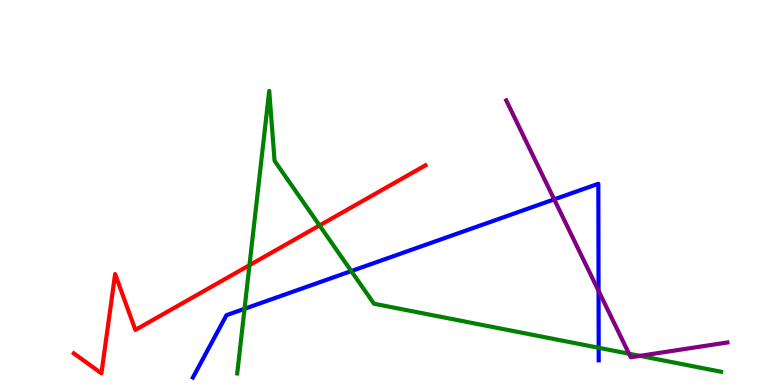[{'lines': ['blue', 'red'], 'intersections': []}, {'lines': ['green', 'red'], 'intersections': [{'x': 3.22, 'y': 3.11}, {'x': 4.12, 'y': 4.14}]}, {'lines': ['purple', 'red'], 'intersections': []}, {'lines': ['blue', 'green'], 'intersections': [{'x': 3.16, 'y': 1.98}, {'x': 4.53, 'y': 2.96}, {'x': 7.72, 'y': 0.967}]}, {'lines': ['blue', 'purple'], 'intersections': [{'x': 7.15, 'y': 4.82}, {'x': 7.72, 'y': 2.45}]}, {'lines': ['green', 'purple'], 'intersections': [{'x': 8.12, 'y': 0.813}, {'x': 8.26, 'y': 0.757}]}]